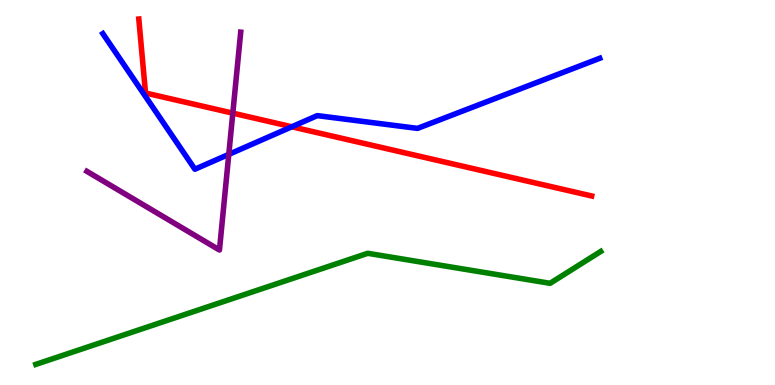[{'lines': ['blue', 'red'], 'intersections': [{'x': 3.77, 'y': 6.71}]}, {'lines': ['green', 'red'], 'intersections': []}, {'lines': ['purple', 'red'], 'intersections': [{'x': 3.0, 'y': 7.06}]}, {'lines': ['blue', 'green'], 'intersections': []}, {'lines': ['blue', 'purple'], 'intersections': [{'x': 2.95, 'y': 5.99}]}, {'lines': ['green', 'purple'], 'intersections': []}]